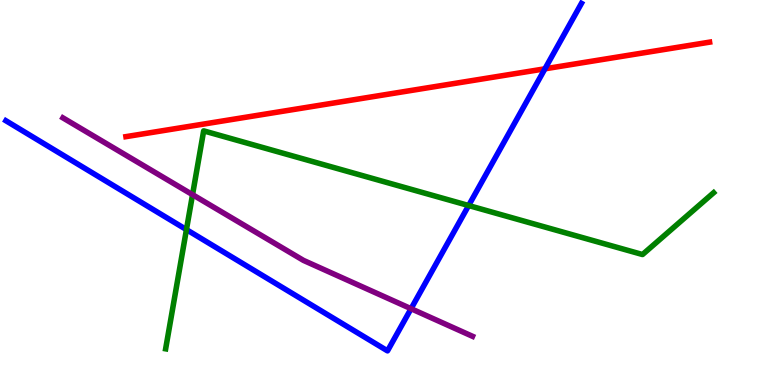[{'lines': ['blue', 'red'], 'intersections': [{'x': 7.03, 'y': 8.21}]}, {'lines': ['green', 'red'], 'intersections': []}, {'lines': ['purple', 'red'], 'intersections': []}, {'lines': ['blue', 'green'], 'intersections': [{'x': 2.41, 'y': 4.04}, {'x': 6.05, 'y': 4.66}]}, {'lines': ['blue', 'purple'], 'intersections': [{'x': 5.3, 'y': 1.98}]}, {'lines': ['green', 'purple'], 'intersections': [{'x': 2.48, 'y': 4.94}]}]